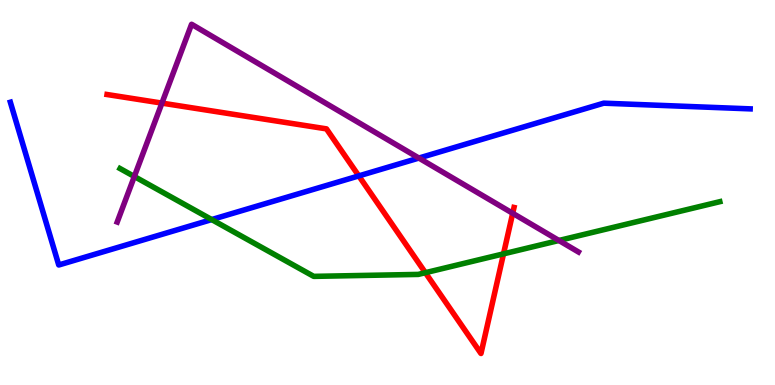[{'lines': ['blue', 'red'], 'intersections': [{'x': 4.63, 'y': 5.43}]}, {'lines': ['green', 'red'], 'intersections': [{'x': 5.49, 'y': 2.92}, {'x': 6.5, 'y': 3.41}]}, {'lines': ['purple', 'red'], 'intersections': [{'x': 2.09, 'y': 7.32}, {'x': 6.62, 'y': 4.46}]}, {'lines': ['blue', 'green'], 'intersections': [{'x': 2.73, 'y': 4.3}]}, {'lines': ['blue', 'purple'], 'intersections': [{'x': 5.4, 'y': 5.89}]}, {'lines': ['green', 'purple'], 'intersections': [{'x': 1.73, 'y': 5.42}, {'x': 7.21, 'y': 3.75}]}]